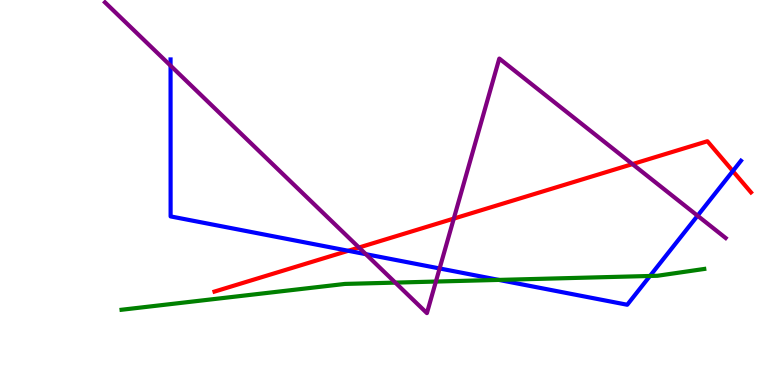[{'lines': ['blue', 'red'], 'intersections': [{'x': 4.49, 'y': 3.49}, {'x': 9.46, 'y': 5.56}]}, {'lines': ['green', 'red'], 'intersections': []}, {'lines': ['purple', 'red'], 'intersections': [{'x': 4.63, 'y': 3.57}, {'x': 5.86, 'y': 4.32}, {'x': 8.16, 'y': 5.74}]}, {'lines': ['blue', 'green'], 'intersections': [{'x': 6.44, 'y': 2.73}, {'x': 8.39, 'y': 2.83}]}, {'lines': ['blue', 'purple'], 'intersections': [{'x': 2.2, 'y': 8.29}, {'x': 4.72, 'y': 3.4}, {'x': 5.67, 'y': 3.03}, {'x': 9.0, 'y': 4.4}]}, {'lines': ['green', 'purple'], 'intersections': [{'x': 5.1, 'y': 2.66}, {'x': 5.62, 'y': 2.69}]}]